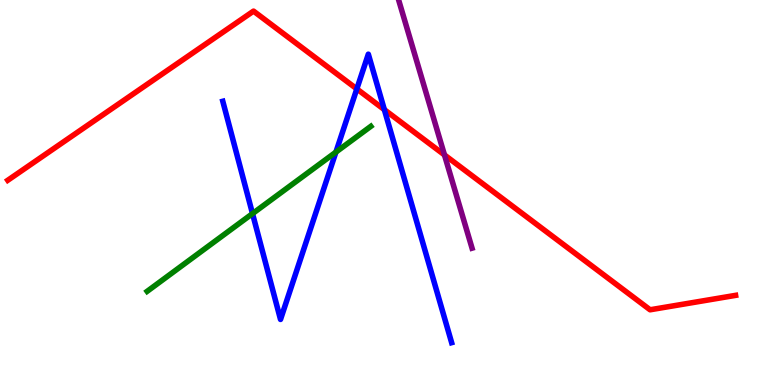[{'lines': ['blue', 'red'], 'intersections': [{'x': 4.6, 'y': 7.69}, {'x': 4.96, 'y': 7.15}]}, {'lines': ['green', 'red'], 'intersections': []}, {'lines': ['purple', 'red'], 'intersections': [{'x': 5.74, 'y': 5.98}]}, {'lines': ['blue', 'green'], 'intersections': [{'x': 3.26, 'y': 4.45}, {'x': 4.33, 'y': 6.05}]}, {'lines': ['blue', 'purple'], 'intersections': []}, {'lines': ['green', 'purple'], 'intersections': []}]